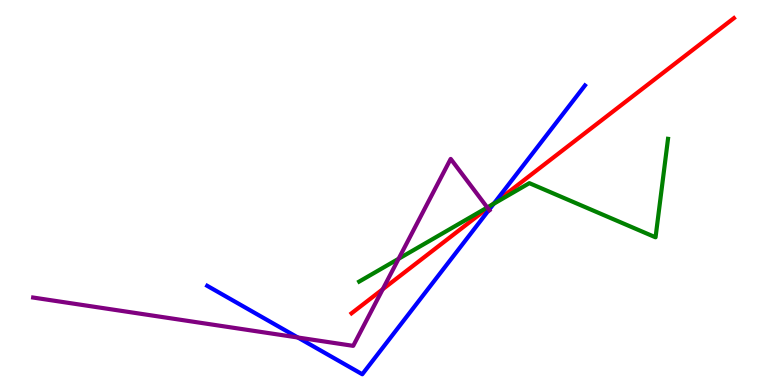[{'lines': ['blue', 'red'], 'intersections': [{'x': 6.38, 'y': 4.72}]}, {'lines': ['green', 'red'], 'intersections': [{'x': 6.36, 'y': 4.69}]}, {'lines': ['purple', 'red'], 'intersections': [{'x': 4.94, 'y': 2.49}, {'x': 6.29, 'y': 4.59}]}, {'lines': ['blue', 'green'], 'intersections': [{'x': 6.37, 'y': 4.71}]}, {'lines': ['blue', 'purple'], 'intersections': [{'x': 3.84, 'y': 1.23}, {'x': 6.31, 'y': 4.55}]}, {'lines': ['green', 'purple'], 'intersections': [{'x': 5.14, 'y': 3.28}, {'x': 6.29, 'y': 4.61}]}]